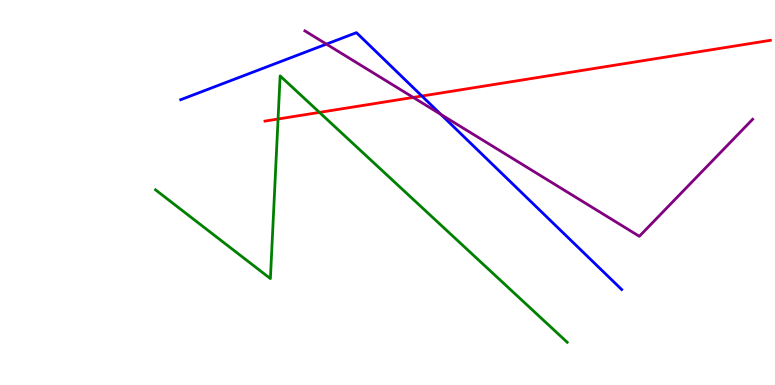[{'lines': ['blue', 'red'], 'intersections': [{'x': 5.44, 'y': 7.51}]}, {'lines': ['green', 'red'], 'intersections': [{'x': 3.59, 'y': 6.91}, {'x': 4.12, 'y': 7.08}]}, {'lines': ['purple', 'red'], 'intersections': [{'x': 5.33, 'y': 7.47}]}, {'lines': ['blue', 'green'], 'intersections': []}, {'lines': ['blue', 'purple'], 'intersections': [{'x': 4.21, 'y': 8.85}, {'x': 5.69, 'y': 7.03}]}, {'lines': ['green', 'purple'], 'intersections': []}]